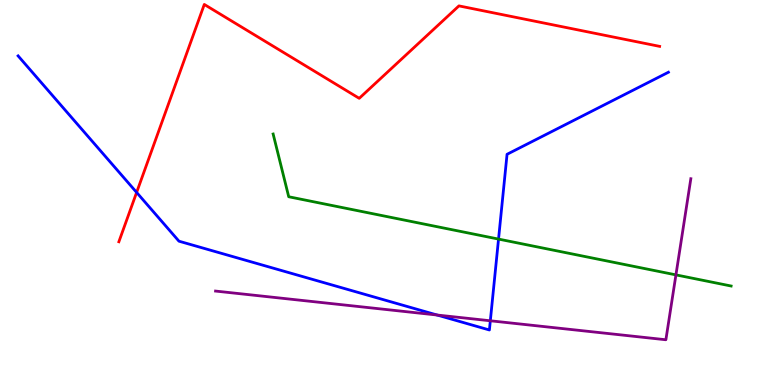[{'lines': ['blue', 'red'], 'intersections': [{'x': 1.76, 'y': 5.0}]}, {'lines': ['green', 'red'], 'intersections': []}, {'lines': ['purple', 'red'], 'intersections': []}, {'lines': ['blue', 'green'], 'intersections': [{'x': 6.43, 'y': 3.79}]}, {'lines': ['blue', 'purple'], 'intersections': [{'x': 5.64, 'y': 1.82}, {'x': 6.33, 'y': 1.67}]}, {'lines': ['green', 'purple'], 'intersections': [{'x': 8.72, 'y': 2.86}]}]